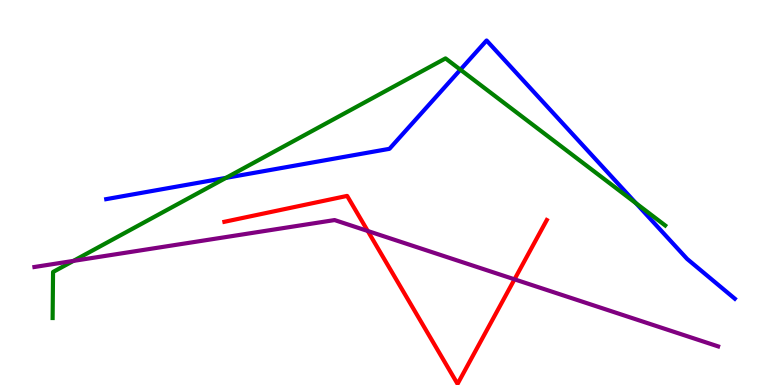[{'lines': ['blue', 'red'], 'intersections': []}, {'lines': ['green', 'red'], 'intersections': []}, {'lines': ['purple', 'red'], 'intersections': [{'x': 4.75, 'y': 4.0}, {'x': 6.64, 'y': 2.74}]}, {'lines': ['blue', 'green'], 'intersections': [{'x': 2.92, 'y': 5.38}, {'x': 5.94, 'y': 8.19}, {'x': 8.21, 'y': 4.72}]}, {'lines': ['blue', 'purple'], 'intersections': []}, {'lines': ['green', 'purple'], 'intersections': [{'x': 0.947, 'y': 3.22}]}]